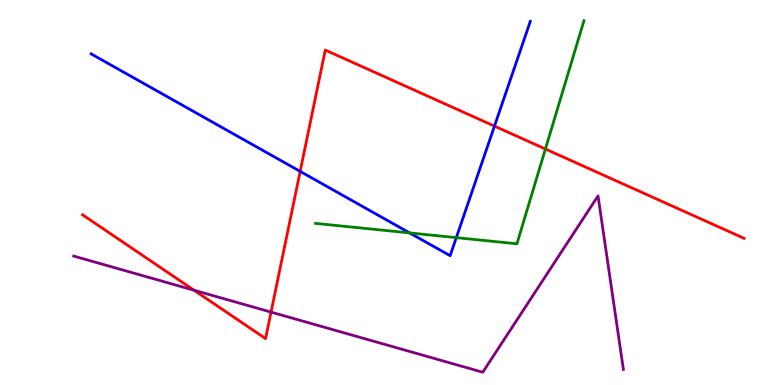[{'lines': ['blue', 'red'], 'intersections': [{'x': 3.87, 'y': 5.55}, {'x': 6.38, 'y': 6.72}]}, {'lines': ['green', 'red'], 'intersections': [{'x': 7.04, 'y': 6.13}]}, {'lines': ['purple', 'red'], 'intersections': [{'x': 2.5, 'y': 2.46}, {'x': 3.5, 'y': 1.89}]}, {'lines': ['blue', 'green'], 'intersections': [{'x': 5.29, 'y': 3.95}, {'x': 5.89, 'y': 3.83}]}, {'lines': ['blue', 'purple'], 'intersections': []}, {'lines': ['green', 'purple'], 'intersections': []}]